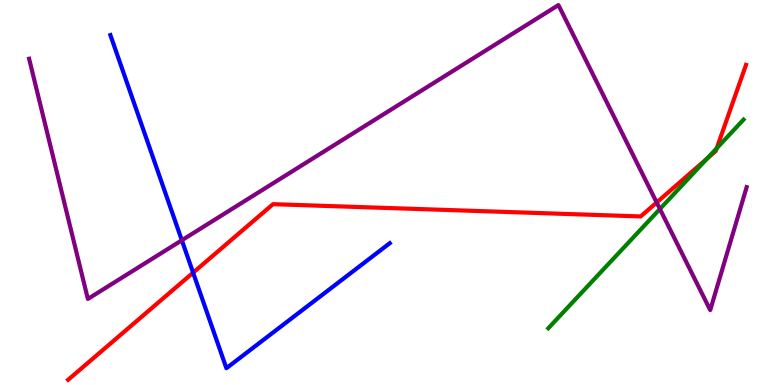[{'lines': ['blue', 'red'], 'intersections': [{'x': 2.49, 'y': 2.92}]}, {'lines': ['green', 'red'], 'intersections': [{'x': 9.12, 'y': 5.88}, {'x': 9.25, 'y': 6.15}]}, {'lines': ['purple', 'red'], 'intersections': [{'x': 8.47, 'y': 4.74}]}, {'lines': ['blue', 'green'], 'intersections': []}, {'lines': ['blue', 'purple'], 'intersections': [{'x': 2.35, 'y': 3.76}]}, {'lines': ['green', 'purple'], 'intersections': [{'x': 8.51, 'y': 4.57}]}]